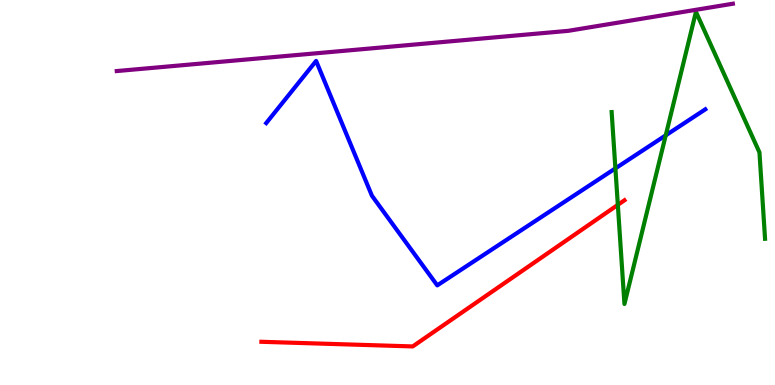[{'lines': ['blue', 'red'], 'intersections': []}, {'lines': ['green', 'red'], 'intersections': [{'x': 7.97, 'y': 4.68}]}, {'lines': ['purple', 'red'], 'intersections': []}, {'lines': ['blue', 'green'], 'intersections': [{'x': 7.94, 'y': 5.63}, {'x': 8.59, 'y': 6.48}]}, {'lines': ['blue', 'purple'], 'intersections': []}, {'lines': ['green', 'purple'], 'intersections': []}]